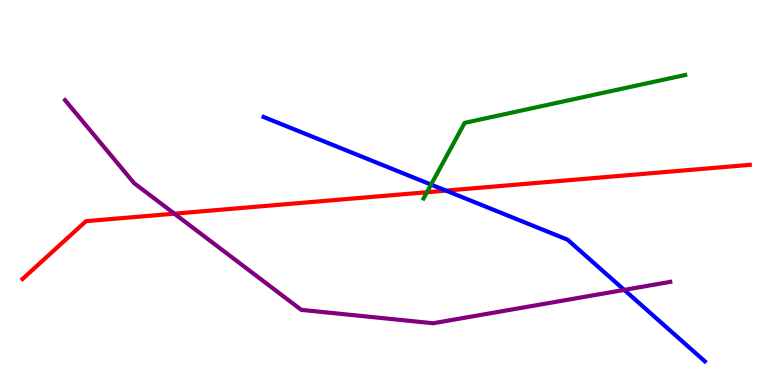[{'lines': ['blue', 'red'], 'intersections': [{'x': 5.76, 'y': 5.05}]}, {'lines': ['green', 'red'], 'intersections': [{'x': 5.51, 'y': 5.01}]}, {'lines': ['purple', 'red'], 'intersections': [{'x': 2.25, 'y': 4.45}]}, {'lines': ['blue', 'green'], 'intersections': [{'x': 5.56, 'y': 5.21}]}, {'lines': ['blue', 'purple'], 'intersections': [{'x': 8.05, 'y': 2.47}]}, {'lines': ['green', 'purple'], 'intersections': []}]